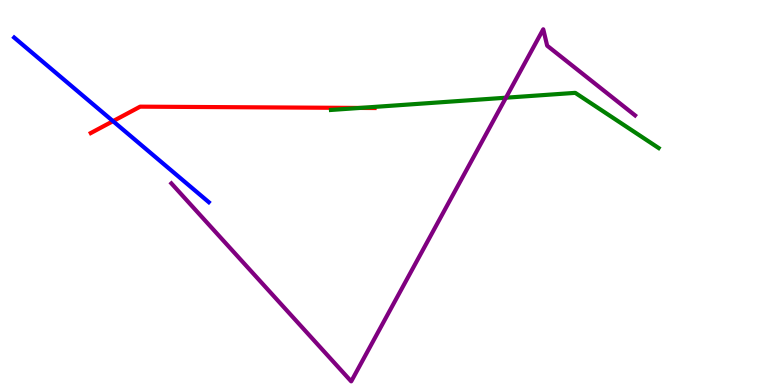[{'lines': ['blue', 'red'], 'intersections': [{'x': 1.46, 'y': 6.85}]}, {'lines': ['green', 'red'], 'intersections': [{'x': 4.64, 'y': 7.2}]}, {'lines': ['purple', 'red'], 'intersections': []}, {'lines': ['blue', 'green'], 'intersections': []}, {'lines': ['blue', 'purple'], 'intersections': []}, {'lines': ['green', 'purple'], 'intersections': [{'x': 6.53, 'y': 7.46}]}]